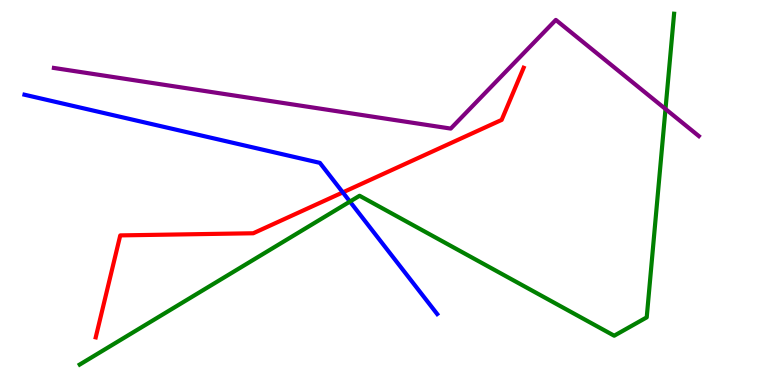[{'lines': ['blue', 'red'], 'intersections': [{'x': 4.42, 'y': 5.0}]}, {'lines': ['green', 'red'], 'intersections': []}, {'lines': ['purple', 'red'], 'intersections': []}, {'lines': ['blue', 'green'], 'intersections': [{'x': 4.52, 'y': 4.76}]}, {'lines': ['blue', 'purple'], 'intersections': []}, {'lines': ['green', 'purple'], 'intersections': [{'x': 8.59, 'y': 7.17}]}]